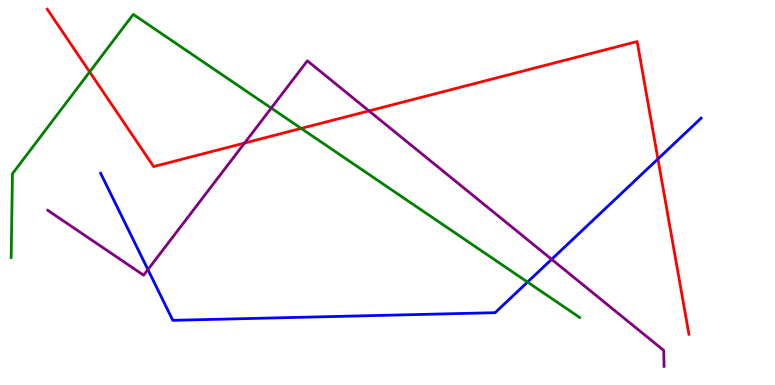[{'lines': ['blue', 'red'], 'intersections': [{'x': 8.49, 'y': 5.87}]}, {'lines': ['green', 'red'], 'intersections': [{'x': 1.16, 'y': 8.13}, {'x': 3.89, 'y': 6.66}]}, {'lines': ['purple', 'red'], 'intersections': [{'x': 3.16, 'y': 6.28}, {'x': 4.76, 'y': 7.12}]}, {'lines': ['blue', 'green'], 'intersections': [{'x': 6.81, 'y': 2.67}]}, {'lines': ['blue', 'purple'], 'intersections': [{'x': 1.91, 'y': 3.0}, {'x': 7.12, 'y': 3.26}]}, {'lines': ['green', 'purple'], 'intersections': [{'x': 3.5, 'y': 7.19}]}]